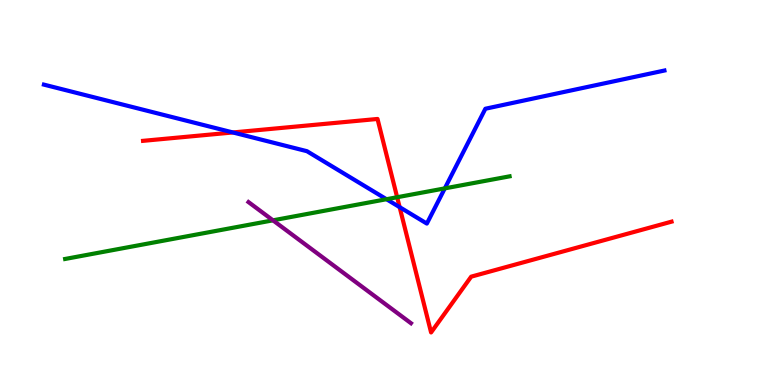[{'lines': ['blue', 'red'], 'intersections': [{'x': 3.01, 'y': 6.56}, {'x': 5.16, 'y': 4.62}]}, {'lines': ['green', 'red'], 'intersections': [{'x': 5.12, 'y': 4.88}]}, {'lines': ['purple', 'red'], 'intersections': []}, {'lines': ['blue', 'green'], 'intersections': [{'x': 4.99, 'y': 4.83}, {'x': 5.74, 'y': 5.11}]}, {'lines': ['blue', 'purple'], 'intersections': []}, {'lines': ['green', 'purple'], 'intersections': [{'x': 3.52, 'y': 4.28}]}]